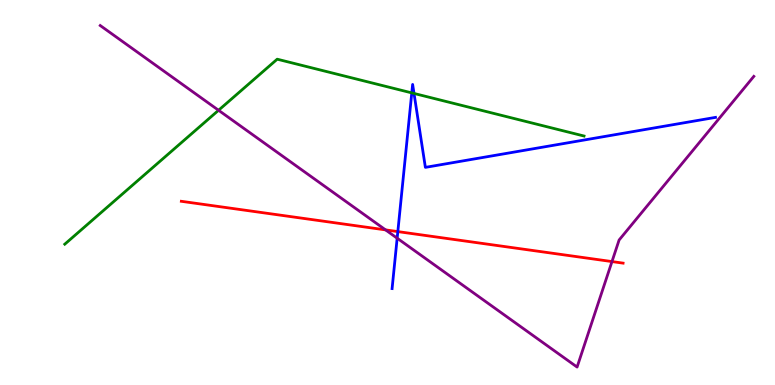[{'lines': ['blue', 'red'], 'intersections': [{'x': 5.13, 'y': 3.98}]}, {'lines': ['green', 'red'], 'intersections': []}, {'lines': ['purple', 'red'], 'intersections': [{'x': 4.97, 'y': 4.03}, {'x': 7.9, 'y': 3.21}]}, {'lines': ['blue', 'green'], 'intersections': [{'x': 5.31, 'y': 7.59}, {'x': 5.34, 'y': 7.57}]}, {'lines': ['blue', 'purple'], 'intersections': [{'x': 5.12, 'y': 3.81}]}, {'lines': ['green', 'purple'], 'intersections': [{'x': 2.82, 'y': 7.14}]}]